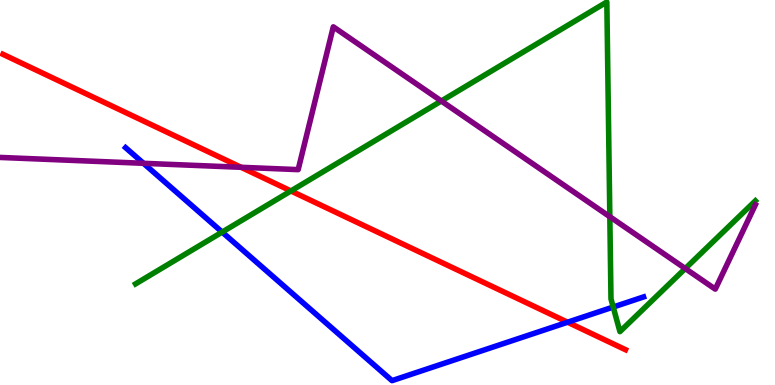[{'lines': ['blue', 'red'], 'intersections': [{'x': 7.32, 'y': 1.63}]}, {'lines': ['green', 'red'], 'intersections': [{'x': 3.75, 'y': 5.04}]}, {'lines': ['purple', 'red'], 'intersections': [{'x': 3.11, 'y': 5.65}]}, {'lines': ['blue', 'green'], 'intersections': [{'x': 2.87, 'y': 3.97}, {'x': 7.91, 'y': 2.02}]}, {'lines': ['blue', 'purple'], 'intersections': [{'x': 1.85, 'y': 5.76}]}, {'lines': ['green', 'purple'], 'intersections': [{'x': 5.69, 'y': 7.38}, {'x': 7.87, 'y': 4.37}, {'x': 8.84, 'y': 3.03}]}]